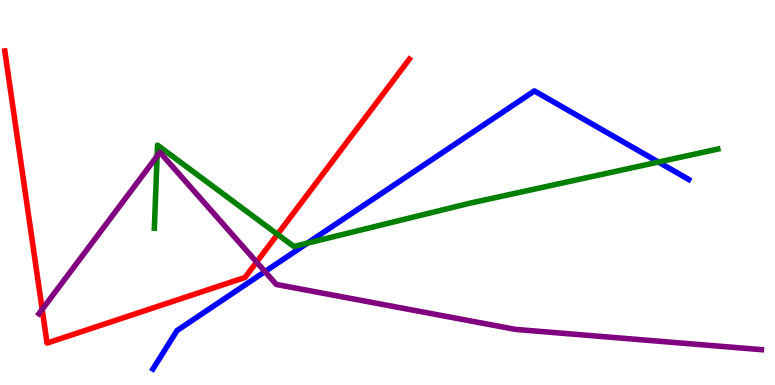[{'lines': ['blue', 'red'], 'intersections': []}, {'lines': ['green', 'red'], 'intersections': [{'x': 3.58, 'y': 3.91}]}, {'lines': ['purple', 'red'], 'intersections': [{'x': 0.544, 'y': 1.96}, {'x': 3.31, 'y': 3.19}]}, {'lines': ['blue', 'green'], 'intersections': [{'x': 3.97, 'y': 3.68}, {'x': 8.5, 'y': 5.79}]}, {'lines': ['blue', 'purple'], 'intersections': [{'x': 3.42, 'y': 2.95}]}, {'lines': ['green', 'purple'], 'intersections': [{'x': 2.03, 'y': 5.94}]}]